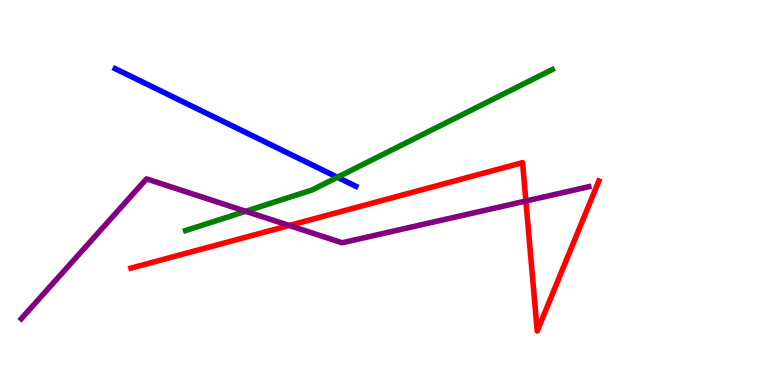[{'lines': ['blue', 'red'], 'intersections': []}, {'lines': ['green', 'red'], 'intersections': []}, {'lines': ['purple', 'red'], 'intersections': [{'x': 3.73, 'y': 4.14}, {'x': 6.79, 'y': 4.78}]}, {'lines': ['blue', 'green'], 'intersections': [{'x': 4.35, 'y': 5.4}]}, {'lines': ['blue', 'purple'], 'intersections': []}, {'lines': ['green', 'purple'], 'intersections': [{'x': 3.17, 'y': 4.51}]}]